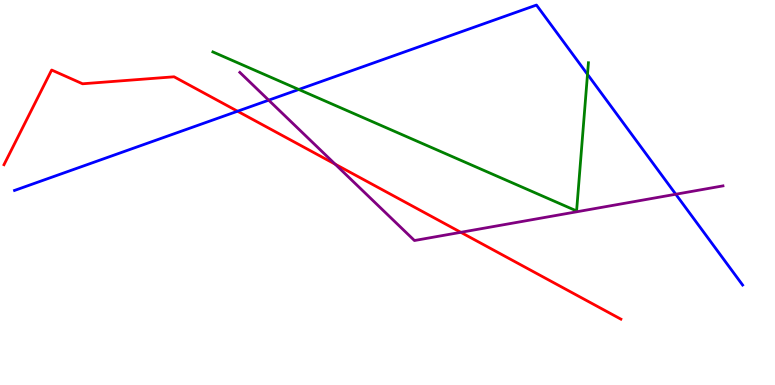[{'lines': ['blue', 'red'], 'intersections': [{'x': 3.07, 'y': 7.11}]}, {'lines': ['green', 'red'], 'intersections': []}, {'lines': ['purple', 'red'], 'intersections': [{'x': 4.32, 'y': 5.74}, {'x': 5.95, 'y': 3.97}]}, {'lines': ['blue', 'green'], 'intersections': [{'x': 3.86, 'y': 7.68}, {'x': 7.58, 'y': 8.07}]}, {'lines': ['blue', 'purple'], 'intersections': [{'x': 3.47, 'y': 7.4}, {'x': 8.72, 'y': 4.95}]}, {'lines': ['green', 'purple'], 'intersections': []}]